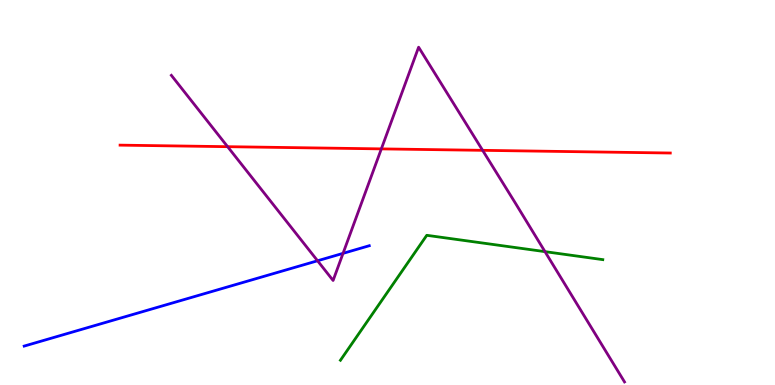[{'lines': ['blue', 'red'], 'intersections': []}, {'lines': ['green', 'red'], 'intersections': []}, {'lines': ['purple', 'red'], 'intersections': [{'x': 2.94, 'y': 6.19}, {'x': 4.92, 'y': 6.13}, {'x': 6.23, 'y': 6.1}]}, {'lines': ['blue', 'green'], 'intersections': []}, {'lines': ['blue', 'purple'], 'intersections': [{'x': 4.1, 'y': 3.23}, {'x': 4.43, 'y': 3.42}]}, {'lines': ['green', 'purple'], 'intersections': [{'x': 7.03, 'y': 3.46}]}]